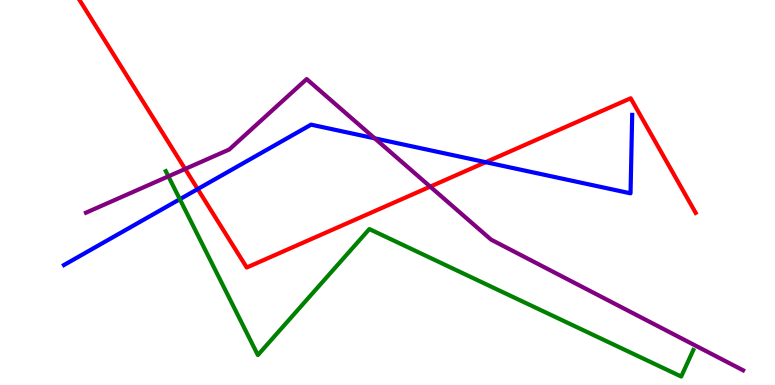[{'lines': ['blue', 'red'], 'intersections': [{'x': 2.55, 'y': 5.09}, {'x': 6.27, 'y': 5.79}]}, {'lines': ['green', 'red'], 'intersections': []}, {'lines': ['purple', 'red'], 'intersections': [{'x': 2.39, 'y': 5.61}, {'x': 5.55, 'y': 5.15}]}, {'lines': ['blue', 'green'], 'intersections': [{'x': 2.32, 'y': 4.83}]}, {'lines': ['blue', 'purple'], 'intersections': [{'x': 4.84, 'y': 6.41}]}, {'lines': ['green', 'purple'], 'intersections': [{'x': 2.17, 'y': 5.42}]}]